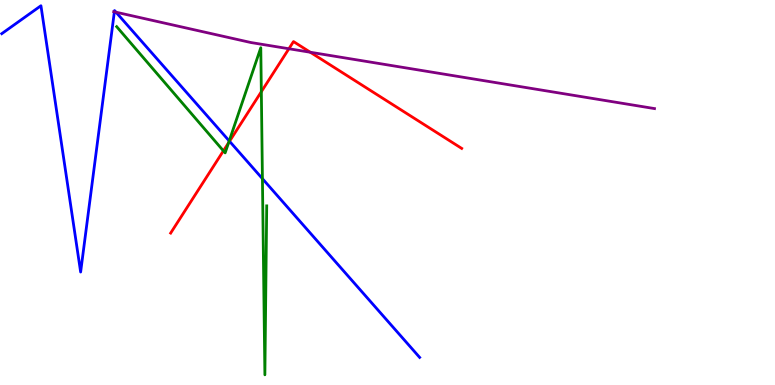[{'lines': ['blue', 'red'], 'intersections': [{'x': 2.96, 'y': 6.33}]}, {'lines': ['green', 'red'], 'intersections': [{'x': 2.88, 'y': 6.08}, {'x': 2.95, 'y': 6.29}, {'x': 3.37, 'y': 7.62}]}, {'lines': ['purple', 'red'], 'intersections': [{'x': 3.73, 'y': 8.73}, {'x': 4.0, 'y': 8.64}]}, {'lines': ['blue', 'green'], 'intersections': [{'x': 2.96, 'y': 6.34}, {'x': 3.39, 'y': 5.36}]}, {'lines': ['blue', 'purple'], 'intersections': [{'x': 1.48, 'y': 9.69}, {'x': 1.5, 'y': 9.68}]}, {'lines': ['green', 'purple'], 'intersections': []}]